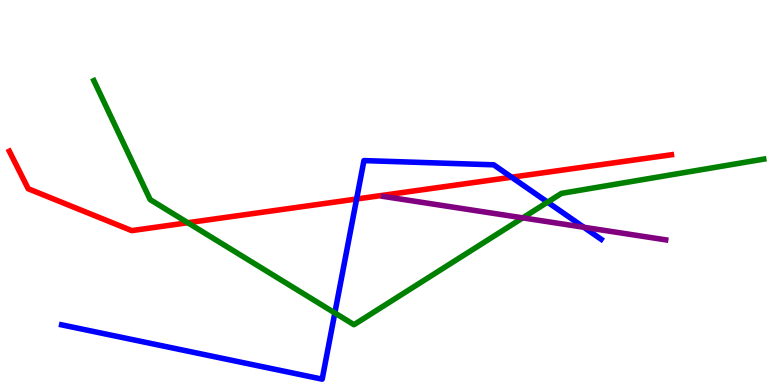[{'lines': ['blue', 'red'], 'intersections': [{'x': 4.6, 'y': 4.83}, {'x': 6.6, 'y': 5.4}]}, {'lines': ['green', 'red'], 'intersections': [{'x': 2.42, 'y': 4.21}]}, {'lines': ['purple', 'red'], 'intersections': []}, {'lines': ['blue', 'green'], 'intersections': [{'x': 4.32, 'y': 1.87}, {'x': 7.07, 'y': 4.75}]}, {'lines': ['blue', 'purple'], 'intersections': [{'x': 7.53, 'y': 4.1}]}, {'lines': ['green', 'purple'], 'intersections': [{'x': 6.75, 'y': 4.34}]}]